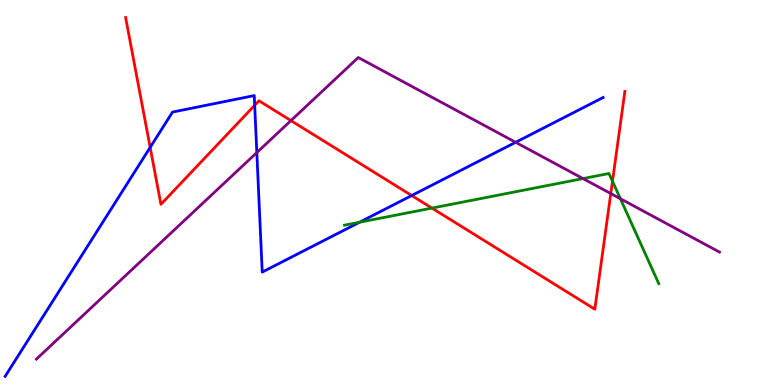[{'lines': ['blue', 'red'], 'intersections': [{'x': 1.94, 'y': 6.17}, {'x': 3.29, 'y': 7.26}, {'x': 5.31, 'y': 4.92}]}, {'lines': ['green', 'red'], 'intersections': [{'x': 5.57, 'y': 4.59}, {'x': 7.9, 'y': 5.29}]}, {'lines': ['purple', 'red'], 'intersections': [{'x': 3.75, 'y': 6.87}, {'x': 7.88, 'y': 4.97}]}, {'lines': ['blue', 'green'], 'intersections': [{'x': 4.64, 'y': 4.23}]}, {'lines': ['blue', 'purple'], 'intersections': [{'x': 3.31, 'y': 6.04}, {'x': 6.65, 'y': 6.3}]}, {'lines': ['green', 'purple'], 'intersections': [{'x': 7.52, 'y': 5.36}, {'x': 8.0, 'y': 4.84}]}]